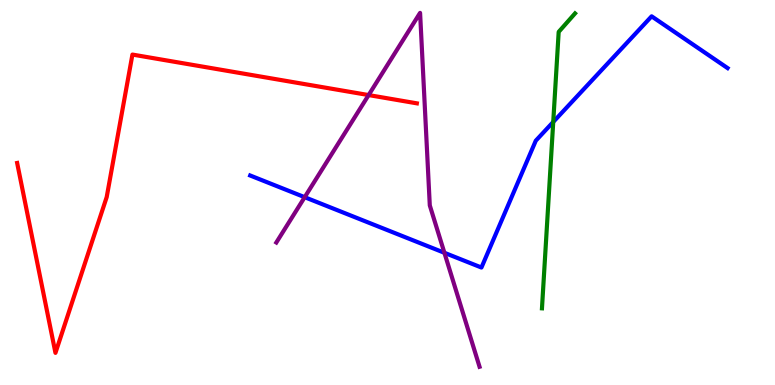[{'lines': ['blue', 'red'], 'intersections': []}, {'lines': ['green', 'red'], 'intersections': []}, {'lines': ['purple', 'red'], 'intersections': [{'x': 4.76, 'y': 7.53}]}, {'lines': ['blue', 'green'], 'intersections': [{'x': 7.14, 'y': 6.83}]}, {'lines': ['blue', 'purple'], 'intersections': [{'x': 3.93, 'y': 4.88}, {'x': 5.73, 'y': 3.43}]}, {'lines': ['green', 'purple'], 'intersections': []}]